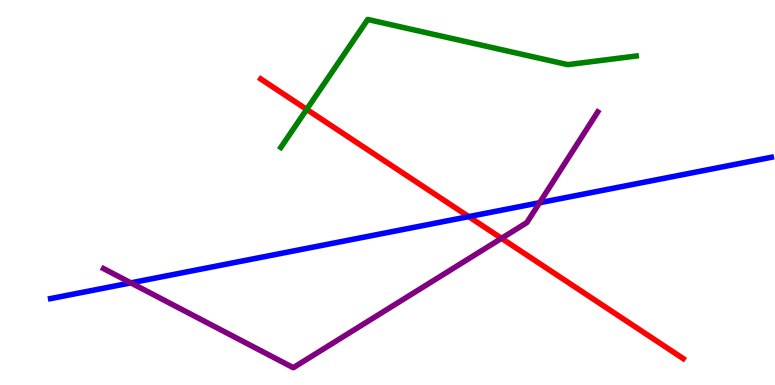[{'lines': ['blue', 'red'], 'intersections': [{'x': 6.05, 'y': 4.37}]}, {'lines': ['green', 'red'], 'intersections': [{'x': 3.96, 'y': 7.16}]}, {'lines': ['purple', 'red'], 'intersections': [{'x': 6.47, 'y': 3.81}]}, {'lines': ['blue', 'green'], 'intersections': []}, {'lines': ['blue', 'purple'], 'intersections': [{'x': 1.69, 'y': 2.65}, {'x': 6.96, 'y': 4.73}]}, {'lines': ['green', 'purple'], 'intersections': []}]